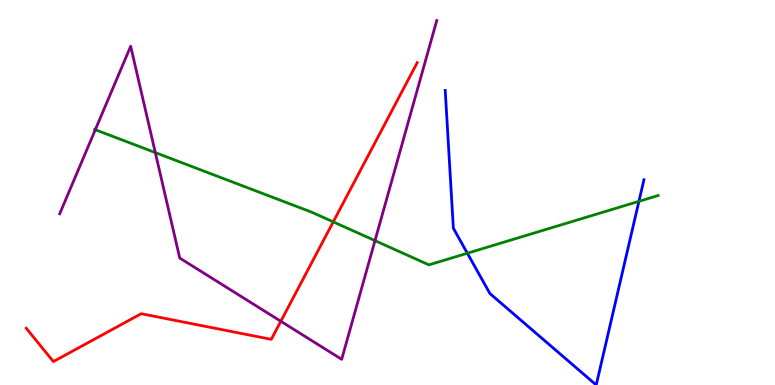[{'lines': ['blue', 'red'], 'intersections': []}, {'lines': ['green', 'red'], 'intersections': [{'x': 4.3, 'y': 4.24}]}, {'lines': ['purple', 'red'], 'intersections': [{'x': 3.62, 'y': 1.66}]}, {'lines': ['blue', 'green'], 'intersections': [{'x': 6.03, 'y': 3.42}, {'x': 8.24, 'y': 4.77}]}, {'lines': ['blue', 'purple'], 'intersections': []}, {'lines': ['green', 'purple'], 'intersections': [{'x': 1.23, 'y': 6.63}, {'x': 2.0, 'y': 6.04}, {'x': 4.84, 'y': 3.75}]}]